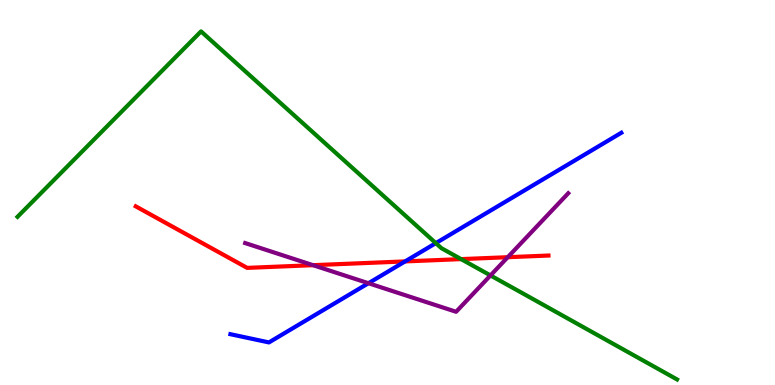[{'lines': ['blue', 'red'], 'intersections': [{'x': 5.23, 'y': 3.21}]}, {'lines': ['green', 'red'], 'intersections': [{'x': 5.95, 'y': 3.27}]}, {'lines': ['purple', 'red'], 'intersections': [{'x': 4.04, 'y': 3.11}, {'x': 6.55, 'y': 3.32}]}, {'lines': ['blue', 'green'], 'intersections': [{'x': 5.62, 'y': 3.68}]}, {'lines': ['blue', 'purple'], 'intersections': [{'x': 4.75, 'y': 2.64}]}, {'lines': ['green', 'purple'], 'intersections': [{'x': 6.33, 'y': 2.85}]}]